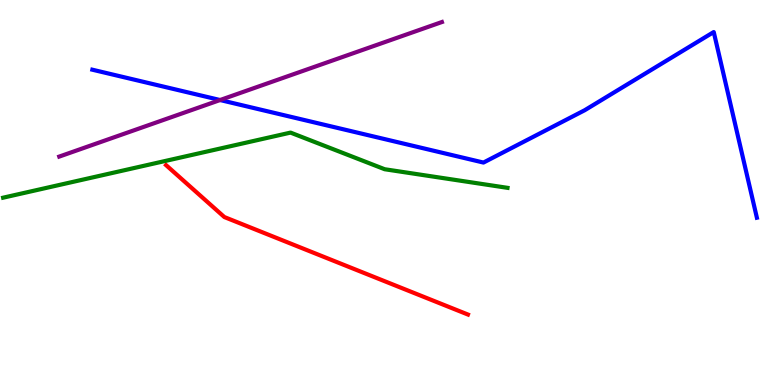[{'lines': ['blue', 'red'], 'intersections': []}, {'lines': ['green', 'red'], 'intersections': []}, {'lines': ['purple', 'red'], 'intersections': []}, {'lines': ['blue', 'green'], 'intersections': []}, {'lines': ['blue', 'purple'], 'intersections': [{'x': 2.84, 'y': 7.4}]}, {'lines': ['green', 'purple'], 'intersections': []}]